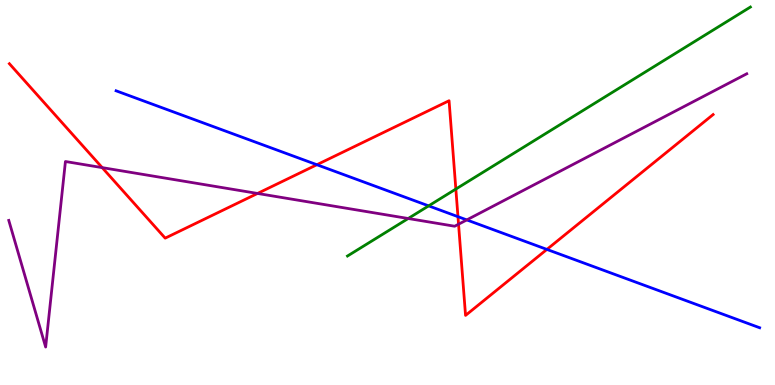[{'lines': ['blue', 'red'], 'intersections': [{'x': 4.09, 'y': 5.72}, {'x': 5.91, 'y': 4.37}, {'x': 7.06, 'y': 3.52}]}, {'lines': ['green', 'red'], 'intersections': [{'x': 5.88, 'y': 5.09}]}, {'lines': ['purple', 'red'], 'intersections': [{'x': 1.32, 'y': 5.65}, {'x': 3.32, 'y': 4.98}, {'x': 5.92, 'y': 4.18}]}, {'lines': ['blue', 'green'], 'intersections': [{'x': 5.53, 'y': 4.65}]}, {'lines': ['blue', 'purple'], 'intersections': [{'x': 6.02, 'y': 4.29}]}, {'lines': ['green', 'purple'], 'intersections': [{'x': 5.27, 'y': 4.32}]}]